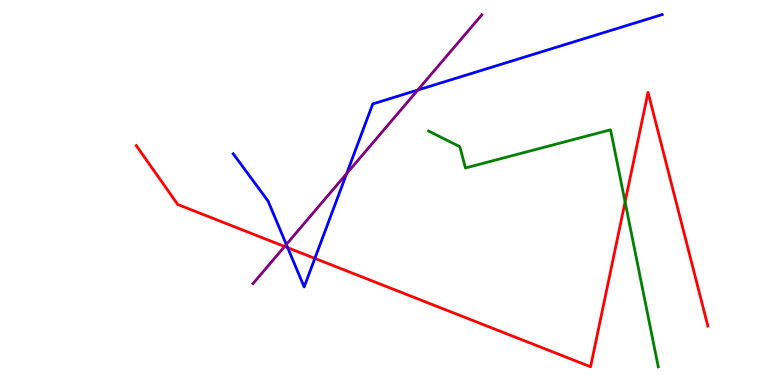[{'lines': ['blue', 'red'], 'intersections': [{'x': 3.71, 'y': 3.57}, {'x': 4.06, 'y': 3.29}]}, {'lines': ['green', 'red'], 'intersections': [{'x': 8.07, 'y': 4.75}]}, {'lines': ['purple', 'red'], 'intersections': [{'x': 3.67, 'y': 3.6}]}, {'lines': ['blue', 'green'], 'intersections': []}, {'lines': ['blue', 'purple'], 'intersections': [{'x': 3.69, 'y': 3.65}, {'x': 4.47, 'y': 5.49}, {'x': 5.39, 'y': 7.66}]}, {'lines': ['green', 'purple'], 'intersections': []}]